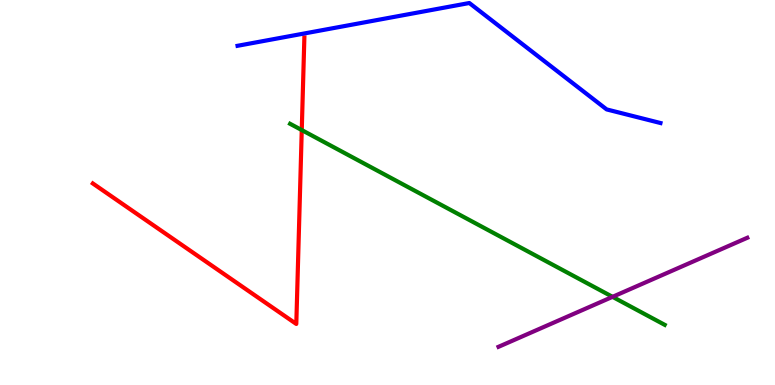[{'lines': ['blue', 'red'], 'intersections': []}, {'lines': ['green', 'red'], 'intersections': [{'x': 3.89, 'y': 6.62}]}, {'lines': ['purple', 'red'], 'intersections': []}, {'lines': ['blue', 'green'], 'intersections': []}, {'lines': ['blue', 'purple'], 'intersections': []}, {'lines': ['green', 'purple'], 'intersections': [{'x': 7.9, 'y': 2.29}]}]